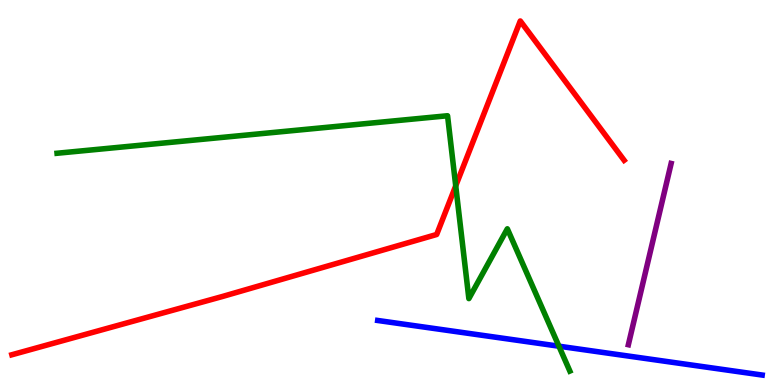[{'lines': ['blue', 'red'], 'intersections': []}, {'lines': ['green', 'red'], 'intersections': [{'x': 5.88, 'y': 5.17}]}, {'lines': ['purple', 'red'], 'intersections': []}, {'lines': ['blue', 'green'], 'intersections': [{'x': 7.21, 'y': 1.01}]}, {'lines': ['blue', 'purple'], 'intersections': []}, {'lines': ['green', 'purple'], 'intersections': []}]